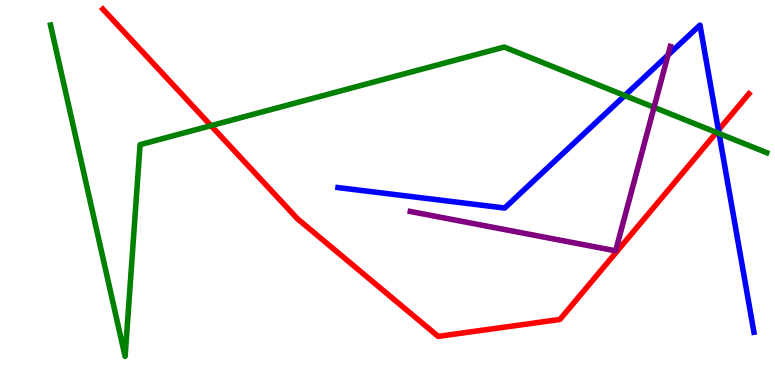[{'lines': ['blue', 'red'], 'intersections': [{'x': 9.27, 'y': 6.62}]}, {'lines': ['green', 'red'], 'intersections': [{'x': 2.72, 'y': 6.74}, {'x': 9.25, 'y': 6.56}]}, {'lines': ['purple', 'red'], 'intersections': []}, {'lines': ['blue', 'green'], 'intersections': [{'x': 8.06, 'y': 7.52}, {'x': 9.28, 'y': 6.53}]}, {'lines': ['blue', 'purple'], 'intersections': [{'x': 8.62, 'y': 8.57}]}, {'lines': ['green', 'purple'], 'intersections': [{'x': 8.44, 'y': 7.21}]}]